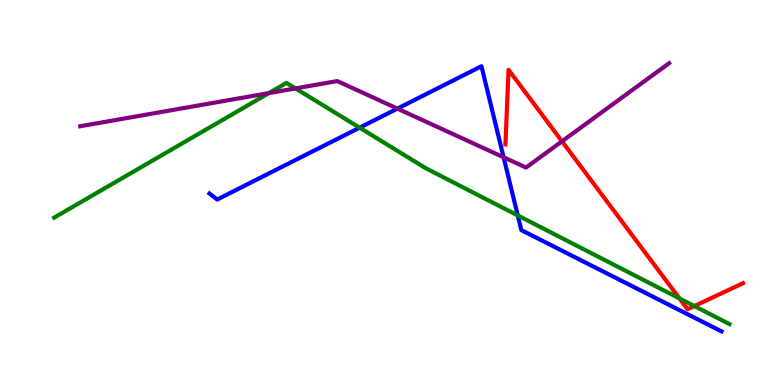[{'lines': ['blue', 'red'], 'intersections': []}, {'lines': ['green', 'red'], 'intersections': [{'x': 8.77, 'y': 2.25}, {'x': 8.96, 'y': 2.05}]}, {'lines': ['purple', 'red'], 'intersections': [{'x': 7.25, 'y': 6.33}]}, {'lines': ['blue', 'green'], 'intersections': [{'x': 4.64, 'y': 6.68}, {'x': 6.68, 'y': 4.4}]}, {'lines': ['blue', 'purple'], 'intersections': [{'x': 5.13, 'y': 7.18}, {'x': 6.5, 'y': 5.91}]}, {'lines': ['green', 'purple'], 'intersections': [{'x': 3.47, 'y': 7.58}, {'x': 3.81, 'y': 7.7}]}]